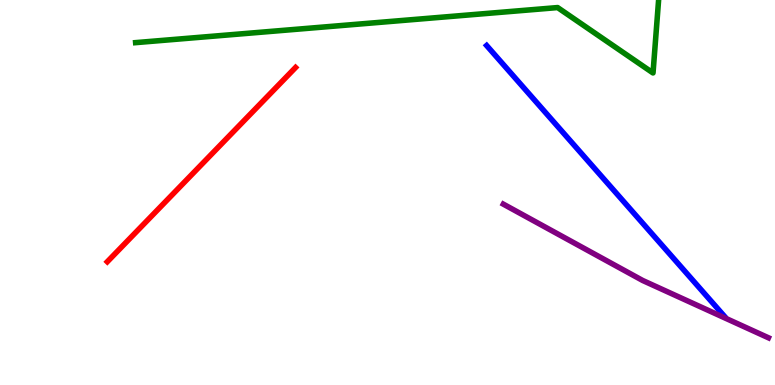[{'lines': ['blue', 'red'], 'intersections': []}, {'lines': ['green', 'red'], 'intersections': []}, {'lines': ['purple', 'red'], 'intersections': []}, {'lines': ['blue', 'green'], 'intersections': []}, {'lines': ['blue', 'purple'], 'intersections': []}, {'lines': ['green', 'purple'], 'intersections': []}]